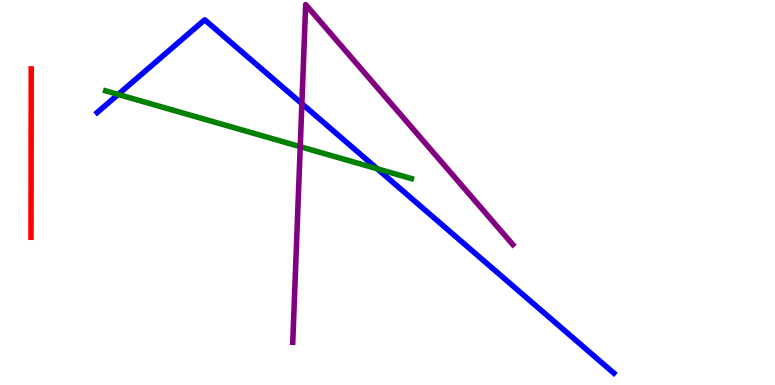[{'lines': ['blue', 'red'], 'intersections': []}, {'lines': ['green', 'red'], 'intersections': []}, {'lines': ['purple', 'red'], 'intersections': []}, {'lines': ['blue', 'green'], 'intersections': [{'x': 1.52, 'y': 7.55}, {'x': 4.87, 'y': 5.62}]}, {'lines': ['blue', 'purple'], 'intersections': [{'x': 3.9, 'y': 7.31}]}, {'lines': ['green', 'purple'], 'intersections': [{'x': 3.87, 'y': 6.19}]}]